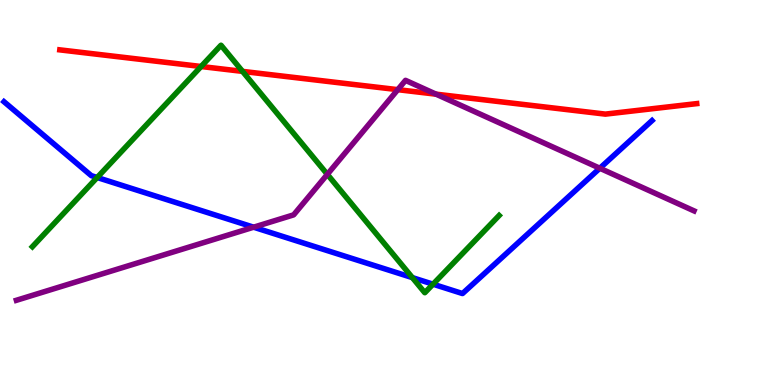[{'lines': ['blue', 'red'], 'intersections': []}, {'lines': ['green', 'red'], 'intersections': [{'x': 2.59, 'y': 8.27}, {'x': 3.13, 'y': 8.15}]}, {'lines': ['purple', 'red'], 'intersections': [{'x': 5.13, 'y': 7.67}, {'x': 5.63, 'y': 7.55}]}, {'lines': ['blue', 'green'], 'intersections': [{'x': 1.25, 'y': 5.39}, {'x': 5.32, 'y': 2.79}, {'x': 5.59, 'y': 2.62}]}, {'lines': ['blue', 'purple'], 'intersections': [{'x': 3.27, 'y': 4.1}, {'x': 7.74, 'y': 5.63}]}, {'lines': ['green', 'purple'], 'intersections': [{'x': 4.22, 'y': 5.47}]}]